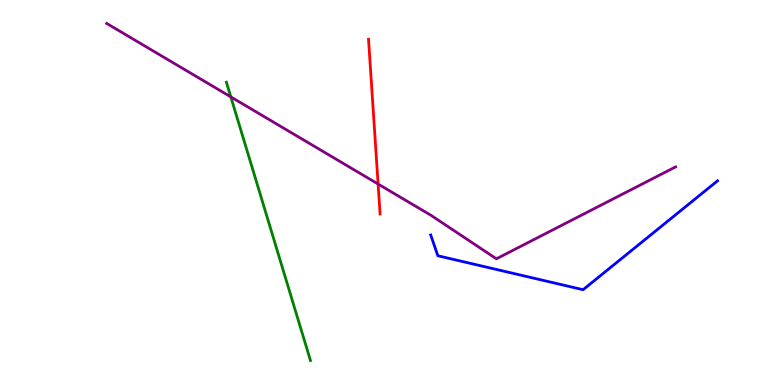[{'lines': ['blue', 'red'], 'intersections': []}, {'lines': ['green', 'red'], 'intersections': []}, {'lines': ['purple', 'red'], 'intersections': [{'x': 4.88, 'y': 5.22}]}, {'lines': ['blue', 'green'], 'intersections': []}, {'lines': ['blue', 'purple'], 'intersections': []}, {'lines': ['green', 'purple'], 'intersections': [{'x': 2.98, 'y': 7.48}]}]